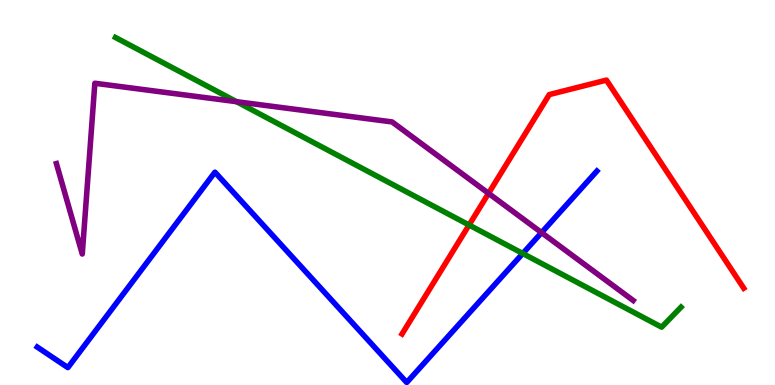[{'lines': ['blue', 'red'], 'intersections': []}, {'lines': ['green', 'red'], 'intersections': [{'x': 6.05, 'y': 4.16}]}, {'lines': ['purple', 'red'], 'intersections': [{'x': 6.3, 'y': 4.98}]}, {'lines': ['blue', 'green'], 'intersections': [{'x': 6.75, 'y': 3.42}]}, {'lines': ['blue', 'purple'], 'intersections': [{'x': 6.99, 'y': 3.96}]}, {'lines': ['green', 'purple'], 'intersections': [{'x': 3.05, 'y': 7.36}]}]